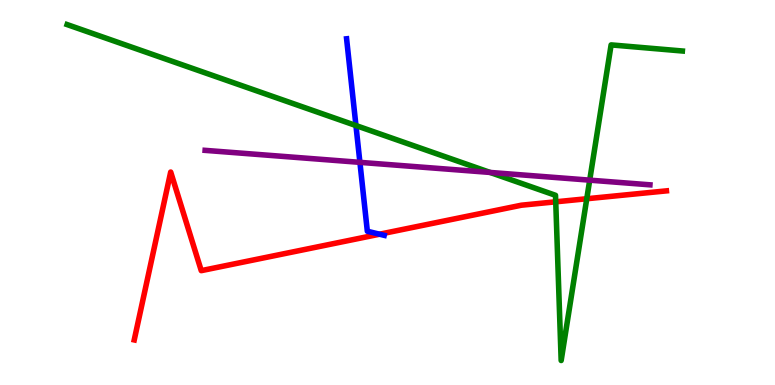[{'lines': ['blue', 'red'], 'intersections': [{'x': 4.9, 'y': 3.92}]}, {'lines': ['green', 'red'], 'intersections': [{'x': 7.17, 'y': 4.76}, {'x': 7.57, 'y': 4.84}]}, {'lines': ['purple', 'red'], 'intersections': []}, {'lines': ['blue', 'green'], 'intersections': [{'x': 4.59, 'y': 6.74}]}, {'lines': ['blue', 'purple'], 'intersections': [{'x': 4.64, 'y': 5.78}]}, {'lines': ['green', 'purple'], 'intersections': [{'x': 6.32, 'y': 5.52}, {'x': 7.61, 'y': 5.32}]}]